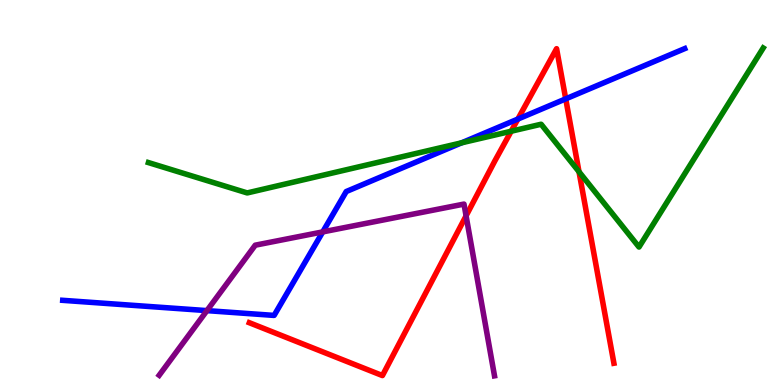[{'lines': ['blue', 'red'], 'intersections': [{'x': 6.68, 'y': 6.91}, {'x': 7.3, 'y': 7.43}]}, {'lines': ['green', 'red'], 'intersections': [{'x': 6.6, 'y': 6.59}, {'x': 7.47, 'y': 5.54}]}, {'lines': ['purple', 'red'], 'intersections': [{'x': 6.01, 'y': 4.39}]}, {'lines': ['blue', 'green'], 'intersections': [{'x': 5.96, 'y': 6.29}]}, {'lines': ['blue', 'purple'], 'intersections': [{'x': 2.67, 'y': 1.93}, {'x': 4.16, 'y': 3.98}]}, {'lines': ['green', 'purple'], 'intersections': []}]